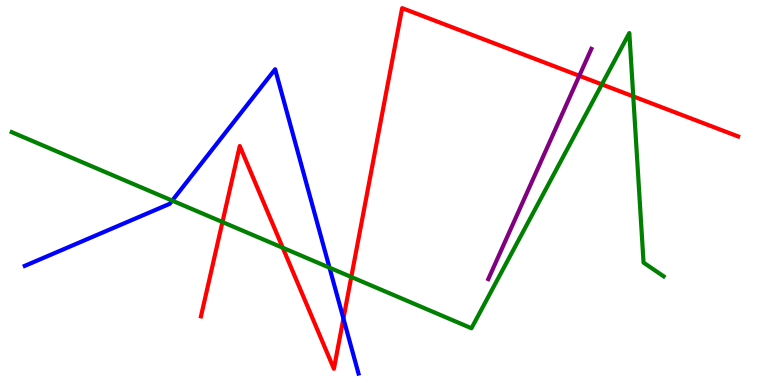[{'lines': ['blue', 'red'], 'intersections': [{'x': 4.43, 'y': 1.73}]}, {'lines': ['green', 'red'], 'intersections': [{'x': 2.87, 'y': 4.23}, {'x': 3.65, 'y': 3.56}, {'x': 4.53, 'y': 2.81}, {'x': 7.77, 'y': 7.81}, {'x': 8.17, 'y': 7.5}]}, {'lines': ['purple', 'red'], 'intersections': [{'x': 7.47, 'y': 8.03}]}, {'lines': ['blue', 'green'], 'intersections': [{'x': 2.22, 'y': 4.79}, {'x': 4.25, 'y': 3.05}]}, {'lines': ['blue', 'purple'], 'intersections': []}, {'lines': ['green', 'purple'], 'intersections': []}]